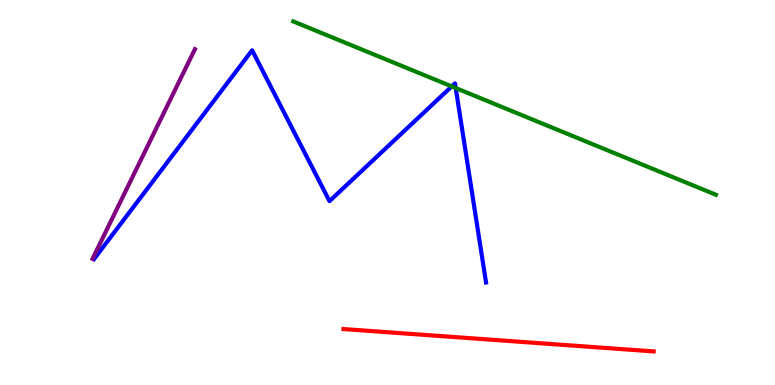[{'lines': ['blue', 'red'], 'intersections': []}, {'lines': ['green', 'red'], 'intersections': []}, {'lines': ['purple', 'red'], 'intersections': []}, {'lines': ['blue', 'green'], 'intersections': [{'x': 5.83, 'y': 7.76}, {'x': 5.88, 'y': 7.71}]}, {'lines': ['blue', 'purple'], 'intersections': []}, {'lines': ['green', 'purple'], 'intersections': []}]